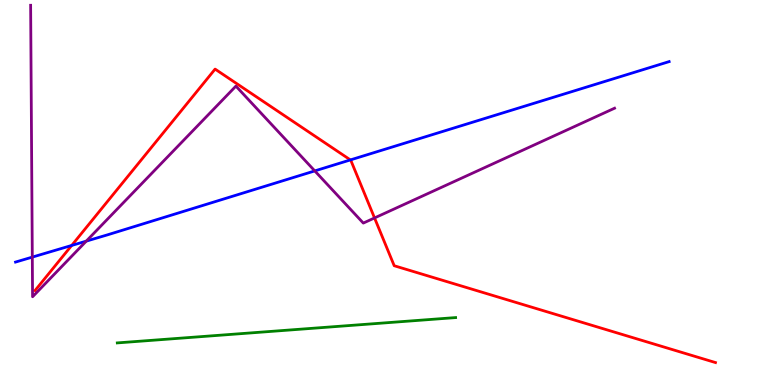[{'lines': ['blue', 'red'], 'intersections': [{'x': 0.925, 'y': 3.62}, {'x': 4.52, 'y': 5.85}]}, {'lines': ['green', 'red'], 'intersections': []}, {'lines': ['purple', 'red'], 'intersections': [{'x': 4.83, 'y': 4.34}]}, {'lines': ['blue', 'green'], 'intersections': []}, {'lines': ['blue', 'purple'], 'intersections': [{'x': 0.417, 'y': 3.32}, {'x': 1.11, 'y': 3.74}, {'x': 4.06, 'y': 5.56}]}, {'lines': ['green', 'purple'], 'intersections': []}]